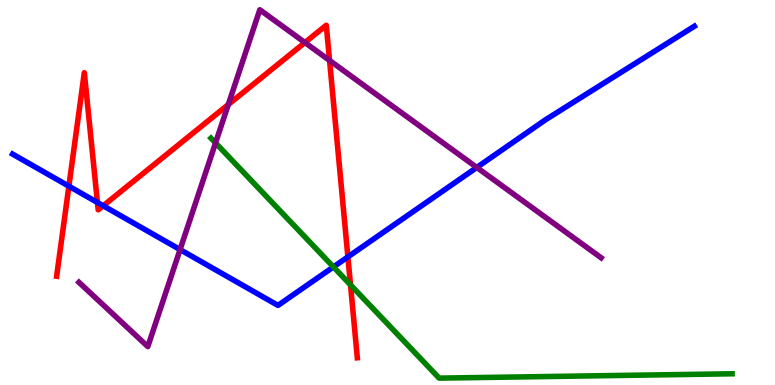[{'lines': ['blue', 'red'], 'intersections': [{'x': 0.889, 'y': 5.16}, {'x': 1.26, 'y': 4.74}, {'x': 1.33, 'y': 4.66}, {'x': 4.49, 'y': 3.33}]}, {'lines': ['green', 'red'], 'intersections': [{'x': 4.52, 'y': 2.6}]}, {'lines': ['purple', 'red'], 'intersections': [{'x': 2.95, 'y': 7.28}, {'x': 3.93, 'y': 8.9}, {'x': 4.25, 'y': 8.43}]}, {'lines': ['blue', 'green'], 'intersections': [{'x': 4.3, 'y': 3.07}]}, {'lines': ['blue', 'purple'], 'intersections': [{'x': 2.32, 'y': 3.52}, {'x': 6.15, 'y': 5.65}]}, {'lines': ['green', 'purple'], 'intersections': [{'x': 2.78, 'y': 6.29}]}]